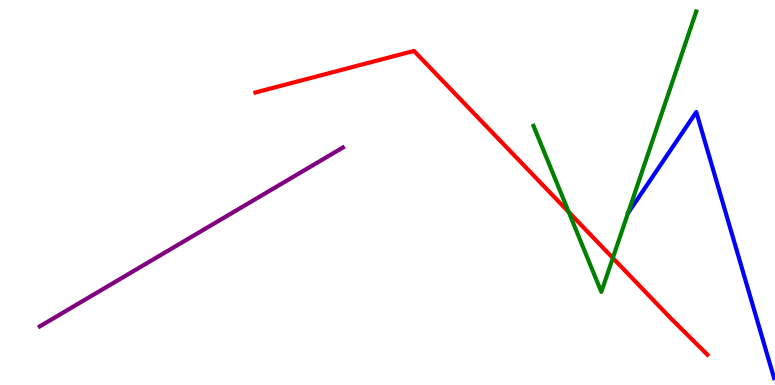[{'lines': ['blue', 'red'], 'intersections': []}, {'lines': ['green', 'red'], 'intersections': [{'x': 7.34, 'y': 4.49}, {'x': 7.91, 'y': 3.3}]}, {'lines': ['purple', 'red'], 'intersections': []}, {'lines': ['blue', 'green'], 'intersections': []}, {'lines': ['blue', 'purple'], 'intersections': []}, {'lines': ['green', 'purple'], 'intersections': []}]